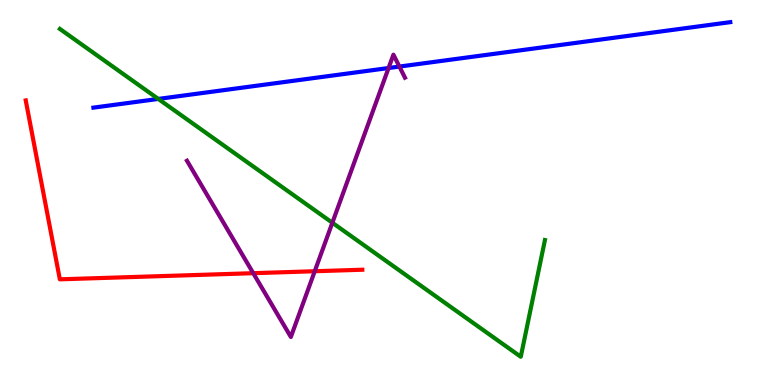[{'lines': ['blue', 'red'], 'intersections': []}, {'lines': ['green', 'red'], 'intersections': []}, {'lines': ['purple', 'red'], 'intersections': [{'x': 3.27, 'y': 2.9}, {'x': 4.06, 'y': 2.95}]}, {'lines': ['blue', 'green'], 'intersections': [{'x': 2.04, 'y': 7.43}]}, {'lines': ['blue', 'purple'], 'intersections': [{'x': 5.01, 'y': 8.23}, {'x': 5.15, 'y': 8.27}]}, {'lines': ['green', 'purple'], 'intersections': [{'x': 4.29, 'y': 4.21}]}]